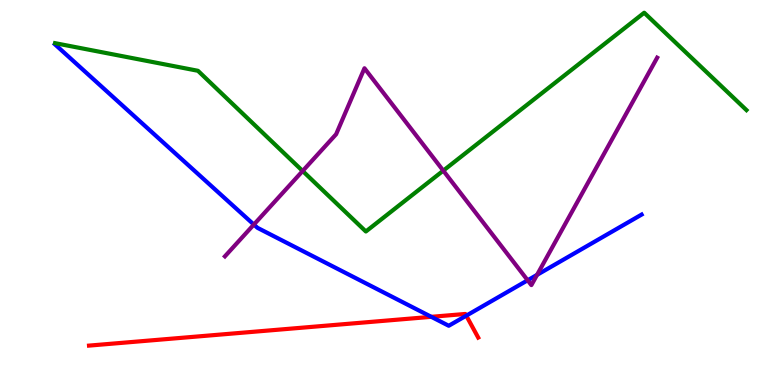[{'lines': ['blue', 'red'], 'intersections': [{'x': 5.56, 'y': 1.77}, {'x': 6.02, 'y': 1.8}]}, {'lines': ['green', 'red'], 'intersections': []}, {'lines': ['purple', 'red'], 'intersections': []}, {'lines': ['blue', 'green'], 'intersections': []}, {'lines': ['blue', 'purple'], 'intersections': [{'x': 3.28, 'y': 4.17}, {'x': 6.81, 'y': 2.72}, {'x': 6.93, 'y': 2.86}]}, {'lines': ['green', 'purple'], 'intersections': [{'x': 3.91, 'y': 5.56}, {'x': 5.72, 'y': 5.57}]}]